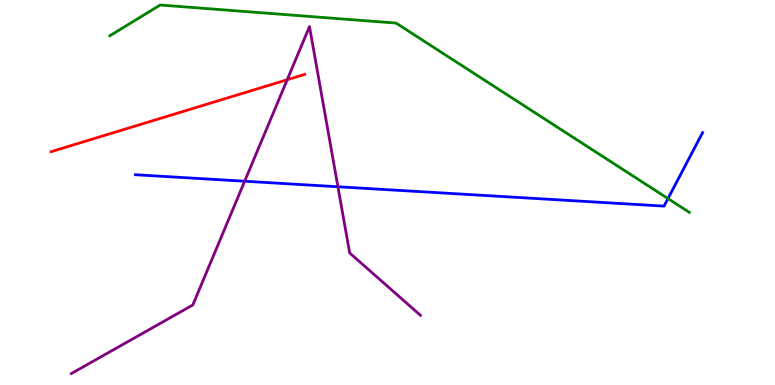[{'lines': ['blue', 'red'], 'intersections': []}, {'lines': ['green', 'red'], 'intersections': []}, {'lines': ['purple', 'red'], 'intersections': [{'x': 3.71, 'y': 7.93}]}, {'lines': ['blue', 'green'], 'intersections': [{'x': 8.62, 'y': 4.84}]}, {'lines': ['blue', 'purple'], 'intersections': [{'x': 3.16, 'y': 5.29}, {'x': 4.36, 'y': 5.15}]}, {'lines': ['green', 'purple'], 'intersections': []}]